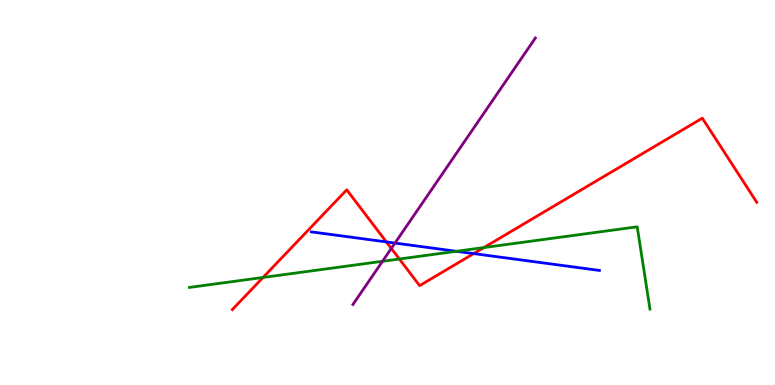[{'lines': ['blue', 'red'], 'intersections': [{'x': 4.99, 'y': 3.72}, {'x': 6.11, 'y': 3.41}]}, {'lines': ['green', 'red'], 'intersections': [{'x': 3.39, 'y': 2.79}, {'x': 5.15, 'y': 3.27}, {'x': 6.24, 'y': 3.57}]}, {'lines': ['purple', 'red'], 'intersections': [{'x': 5.05, 'y': 3.55}]}, {'lines': ['blue', 'green'], 'intersections': [{'x': 5.89, 'y': 3.47}]}, {'lines': ['blue', 'purple'], 'intersections': [{'x': 5.1, 'y': 3.69}]}, {'lines': ['green', 'purple'], 'intersections': [{'x': 4.94, 'y': 3.21}]}]